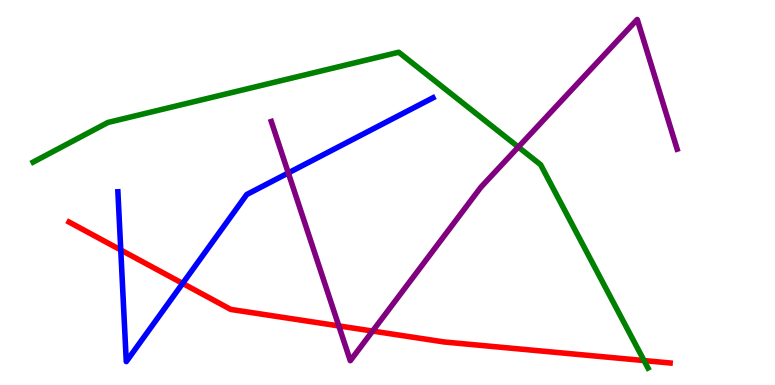[{'lines': ['blue', 'red'], 'intersections': [{'x': 1.56, 'y': 3.51}, {'x': 2.36, 'y': 2.64}]}, {'lines': ['green', 'red'], 'intersections': [{'x': 8.31, 'y': 0.635}]}, {'lines': ['purple', 'red'], 'intersections': [{'x': 4.37, 'y': 1.53}, {'x': 4.81, 'y': 1.4}]}, {'lines': ['blue', 'green'], 'intersections': []}, {'lines': ['blue', 'purple'], 'intersections': [{'x': 3.72, 'y': 5.51}]}, {'lines': ['green', 'purple'], 'intersections': [{'x': 6.69, 'y': 6.18}]}]